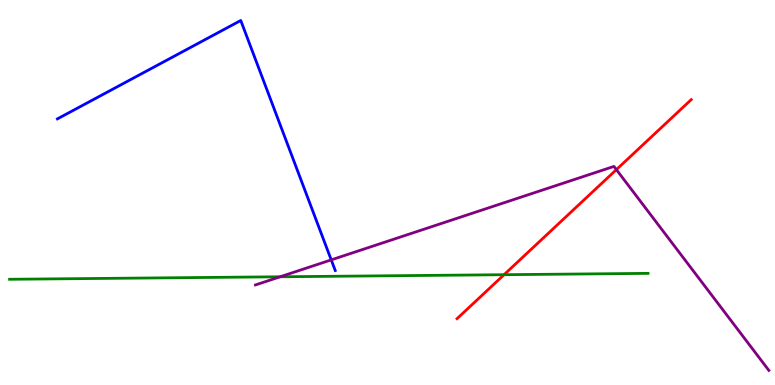[{'lines': ['blue', 'red'], 'intersections': []}, {'lines': ['green', 'red'], 'intersections': [{'x': 6.5, 'y': 2.86}]}, {'lines': ['purple', 'red'], 'intersections': [{'x': 7.95, 'y': 5.59}]}, {'lines': ['blue', 'green'], 'intersections': []}, {'lines': ['blue', 'purple'], 'intersections': [{'x': 4.27, 'y': 3.25}]}, {'lines': ['green', 'purple'], 'intersections': [{'x': 3.62, 'y': 2.81}]}]